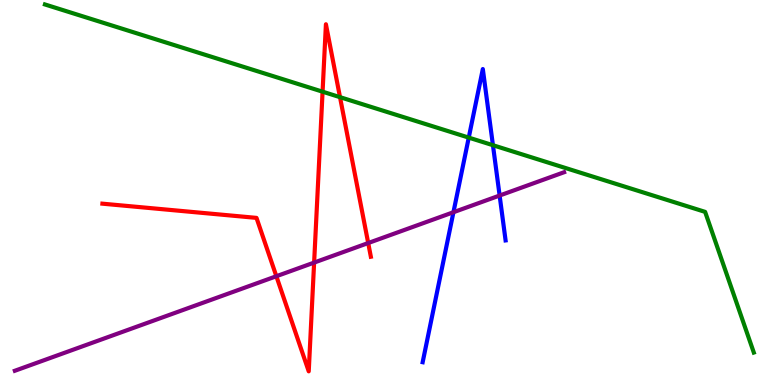[{'lines': ['blue', 'red'], 'intersections': []}, {'lines': ['green', 'red'], 'intersections': [{'x': 4.16, 'y': 7.62}, {'x': 4.39, 'y': 7.48}]}, {'lines': ['purple', 'red'], 'intersections': [{'x': 3.57, 'y': 2.83}, {'x': 4.05, 'y': 3.18}, {'x': 4.75, 'y': 3.69}]}, {'lines': ['blue', 'green'], 'intersections': [{'x': 6.05, 'y': 6.43}, {'x': 6.36, 'y': 6.23}]}, {'lines': ['blue', 'purple'], 'intersections': [{'x': 5.85, 'y': 4.49}, {'x': 6.45, 'y': 4.92}]}, {'lines': ['green', 'purple'], 'intersections': []}]